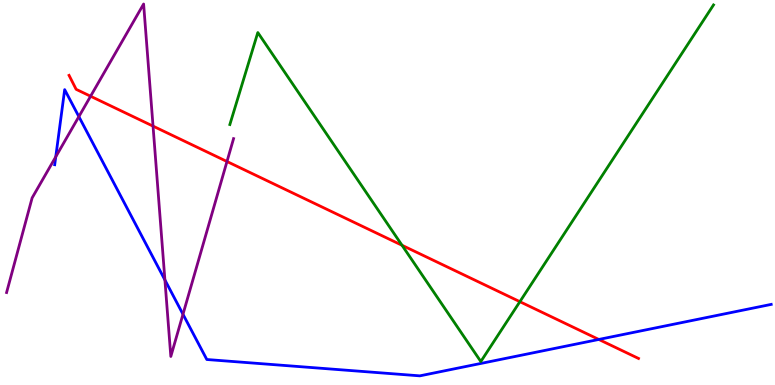[{'lines': ['blue', 'red'], 'intersections': [{'x': 7.73, 'y': 1.18}]}, {'lines': ['green', 'red'], 'intersections': [{'x': 5.19, 'y': 3.63}, {'x': 6.71, 'y': 2.16}]}, {'lines': ['purple', 'red'], 'intersections': [{'x': 1.17, 'y': 7.5}, {'x': 1.97, 'y': 6.72}, {'x': 2.93, 'y': 5.8}]}, {'lines': ['blue', 'green'], 'intersections': []}, {'lines': ['blue', 'purple'], 'intersections': [{'x': 0.719, 'y': 5.93}, {'x': 1.02, 'y': 6.97}, {'x': 2.13, 'y': 2.73}, {'x': 2.36, 'y': 1.84}]}, {'lines': ['green', 'purple'], 'intersections': []}]